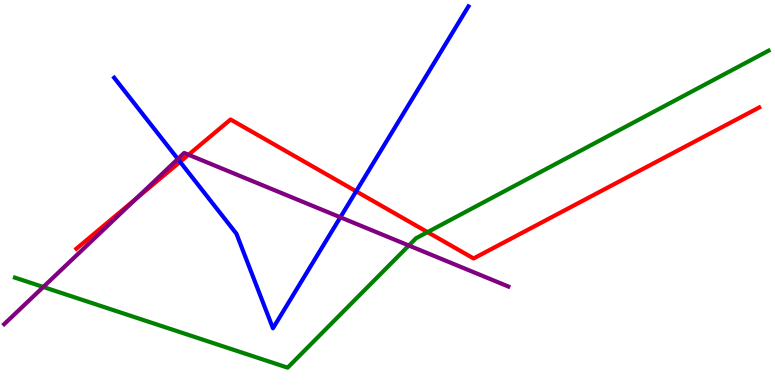[{'lines': ['blue', 'red'], 'intersections': [{'x': 2.32, 'y': 5.8}, {'x': 4.6, 'y': 5.03}]}, {'lines': ['green', 'red'], 'intersections': [{'x': 5.52, 'y': 3.97}]}, {'lines': ['purple', 'red'], 'intersections': [{'x': 1.76, 'y': 4.84}, {'x': 2.43, 'y': 5.98}]}, {'lines': ['blue', 'green'], 'intersections': []}, {'lines': ['blue', 'purple'], 'intersections': [{'x': 2.29, 'y': 5.87}, {'x': 4.39, 'y': 4.36}]}, {'lines': ['green', 'purple'], 'intersections': [{'x': 0.558, 'y': 2.55}, {'x': 5.28, 'y': 3.62}]}]